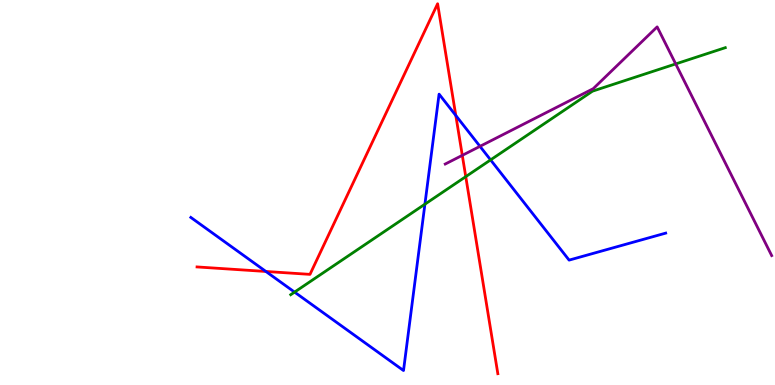[{'lines': ['blue', 'red'], 'intersections': [{'x': 3.43, 'y': 2.95}, {'x': 5.88, 'y': 7.0}]}, {'lines': ['green', 'red'], 'intersections': [{'x': 6.01, 'y': 5.41}]}, {'lines': ['purple', 'red'], 'intersections': [{'x': 5.97, 'y': 5.96}]}, {'lines': ['blue', 'green'], 'intersections': [{'x': 3.8, 'y': 2.41}, {'x': 5.48, 'y': 4.7}, {'x': 6.33, 'y': 5.85}]}, {'lines': ['blue', 'purple'], 'intersections': [{'x': 6.19, 'y': 6.2}]}, {'lines': ['green', 'purple'], 'intersections': [{'x': 8.72, 'y': 8.34}]}]